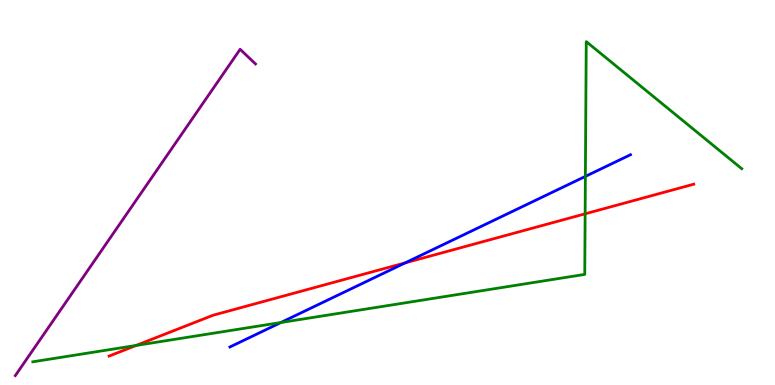[{'lines': ['blue', 'red'], 'intersections': [{'x': 5.23, 'y': 3.17}]}, {'lines': ['green', 'red'], 'intersections': [{'x': 1.76, 'y': 1.03}, {'x': 7.55, 'y': 4.45}]}, {'lines': ['purple', 'red'], 'intersections': []}, {'lines': ['blue', 'green'], 'intersections': [{'x': 3.62, 'y': 1.62}, {'x': 7.55, 'y': 5.42}]}, {'lines': ['blue', 'purple'], 'intersections': []}, {'lines': ['green', 'purple'], 'intersections': []}]